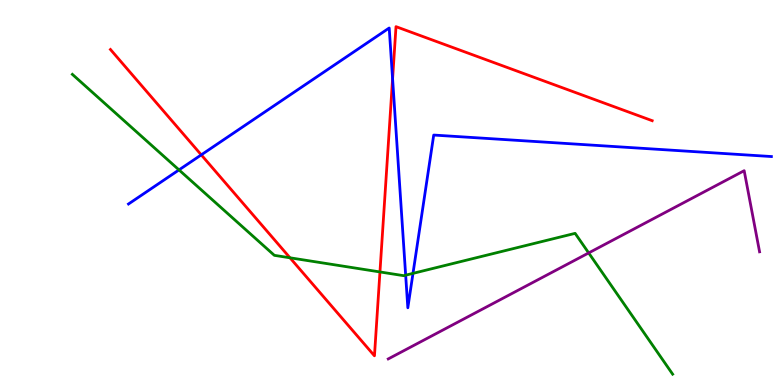[{'lines': ['blue', 'red'], 'intersections': [{'x': 2.6, 'y': 5.98}, {'x': 5.07, 'y': 7.95}]}, {'lines': ['green', 'red'], 'intersections': [{'x': 3.74, 'y': 3.3}, {'x': 4.9, 'y': 2.94}]}, {'lines': ['purple', 'red'], 'intersections': []}, {'lines': ['blue', 'green'], 'intersections': [{'x': 2.31, 'y': 5.59}, {'x': 5.23, 'y': 2.85}, {'x': 5.33, 'y': 2.9}]}, {'lines': ['blue', 'purple'], 'intersections': []}, {'lines': ['green', 'purple'], 'intersections': [{'x': 7.6, 'y': 3.43}]}]